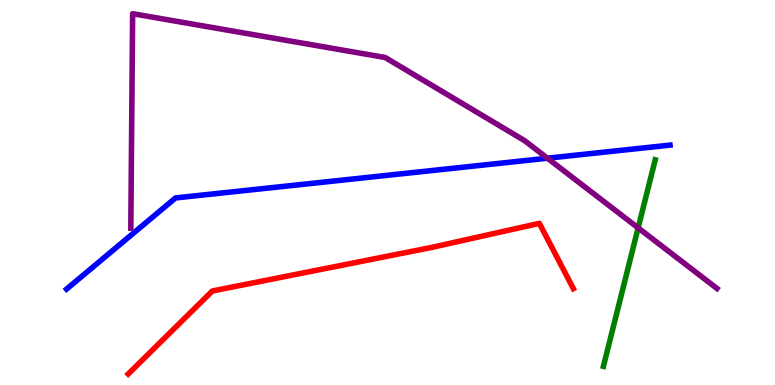[{'lines': ['blue', 'red'], 'intersections': []}, {'lines': ['green', 'red'], 'intersections': []}, {'lines': ['purple', 'red'], 'intersections': []}, {'lines': ['blue', 'green'], 'intersections': []}, {'lines': ['blue', 'purple'], 'intersections': [{'x': 7.06, 'y': 5.89}]}, {'lines': ['green', 'purple'], 'intersections': [{'x': 8.23, 'y': 4.08}]}]